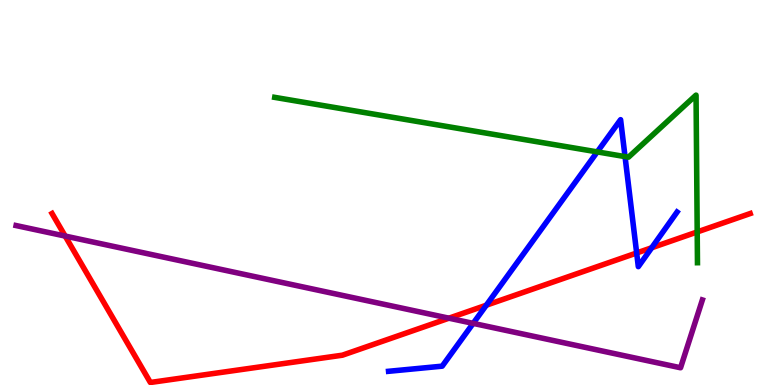[{'lines': ['blue', 'red'], 'intersections': [{'x': 6.28, 'y': 2.07}, {'x': 8.21, 'y': 3.43}, {'x': 8.41, 'y': 3.56}]}, {'lines': ['green', 'red'], 'intersections': [{'x': 9.0, 'y': 3.98}]}, {'lines': ['purple', 'red'], 'intersections': [{'x': 0.841, 'y': 3.87}, {'x': 5.79, 'y': 1.74}]}, {'lines': ['blue', 'green'], 'intersections': [{'x': 7.71, 'y': 6.05}, {'x': 8.07, 'y': 5.93}]}, {'lines': ['blue', 'purple'], 'intersections': [{'x': 6.11, 'y': 1.6}]}, {'lines': ['green', 'purple'], 'intersections': []}]